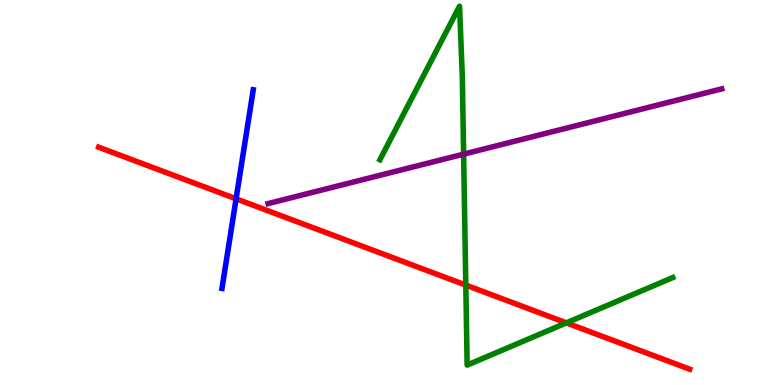[{'lines': ['blue', 'red'], 'intersections': [{'x': 3.05, 'y': 4.84}]}, {'lines': ['green', 'red'], 'intersections': [{'x': 6.01, 'y': 2.6}, {'x': 7.31, 'y': 1.61}]}, {'lines': ['purple', 'red'], 'intersections': []}, {'lines': ['blue', 'green'], 'intersections': []}, {'lines': ['blue', 'purple'], 'intersections': []}, {'lines': ['green', 'purple'], 'intersections': [{'x': 5.98, 'y': 6.0}]}]